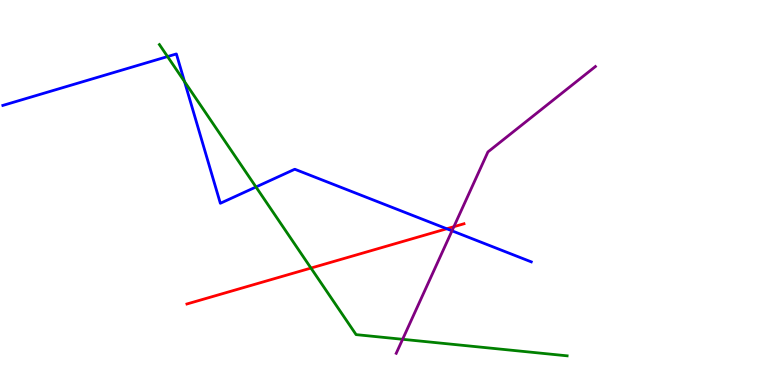[{'lines': ['blue', 'red'], 'intersections': [{'x': 5.76, 'y': 4.06}]}, {'lines': ['green', 'red'], 'intersections': [{'x': 4.01, 'y': 3.04}]}, {'lines': ['purple', 'red'], 'intersections': [{'x': 5.86, 'y': 4.11}]}, {'lines': ['blue', 'green'], 'intersections': [{'x': 2.16, 'y': 8.53}, {'x': 2.38, 'y': 7.88}, {'x': 3.3, 'y': 5.14}]}, {'lines': ['blue', 'purple'], 'intersections': [{'x': 5.83, 'y': 4.0}]}, {'lines': ['green', 'purple'], 'intersections': [{'x': 5.19, 'y': 1.19}]}]